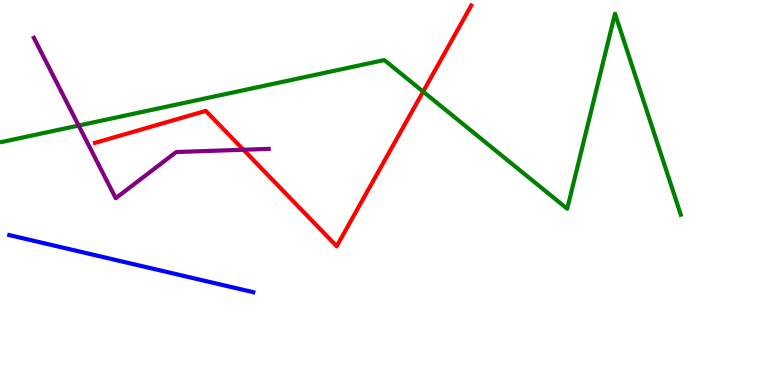[{'lines': ['blue', 'red'], 'intersections': []}, {'lines': ['green', 'red'], 'intersections': [{'x': 5.46, 'y': 7.62}]}, {'lines': ['purple', 'red'], 'intersections': [{'x': 3.14, 'y': 6.11}]}, {'lines': ['blue', 'green'], 'intersections': []}, {'lines': ['blue', 'purple'], 'intersections': []}, {'lines': ['green', 'purple'], 'intersections': [{'x': 1.01, 'y': 6.74}]}]